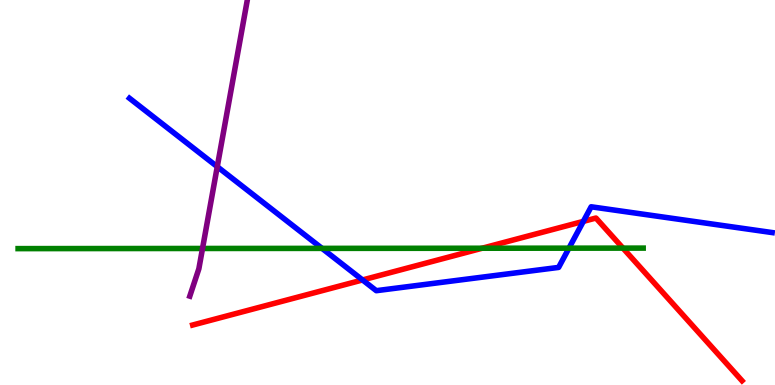[{'lines': ['blue', 'red'], 'intersections': [{'x': 4.68, 'y': 2.73}, {'x': 7.53, 'y': 4.25}]}, {'lines': ['green', 'red'], 'intersections': [{'x': 6.22, 'y': 3.55}, {'x': 8.04, 'y': 3.56}]}, {'lines': ['purple', 'red'], 'intersections': []}, {'lines': ['blue', 'green'], 'intersections': [{'x': 4.16, 'y': 3.55}, {'x': 7.34, 'y': 3.55}]}, {'lines': ['blue', 'purple'], 'intersections': [{'x': 2.8, 'y': 5.67}]}, {'lines': ['green', 'purple'], 'intersections': [{'x': 2.61, 'y': 3.55}]}]